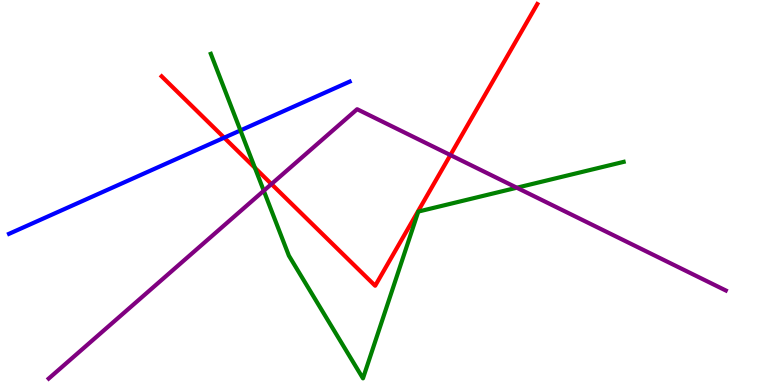[{'lines': ['blue', 'red'], 'intersections': [{'x': 2.89, 'y': 6.42}]}, {'lines': ['green', 'red'], 'intersections': [{'x': 3.29, 'y': 5.64}]}, {'lines': ['purple', 'red'], 'intersections': [{'x': 3.5, 'y': 5.22}, {'x': 5.81, 'y': 5.97}]}, {'lines': ['blue', 'green'], 'intersections': [{'x': 3.1, 'y': 6.61}]}, {'lines': ['blue', 'purple'], 'intersections': []}, {'lines': ['green', 'purple'], 'intersections': [{'x': 3.4, 'y': 5.05}, {'x': 6.67, 'y': 5.12}]}]